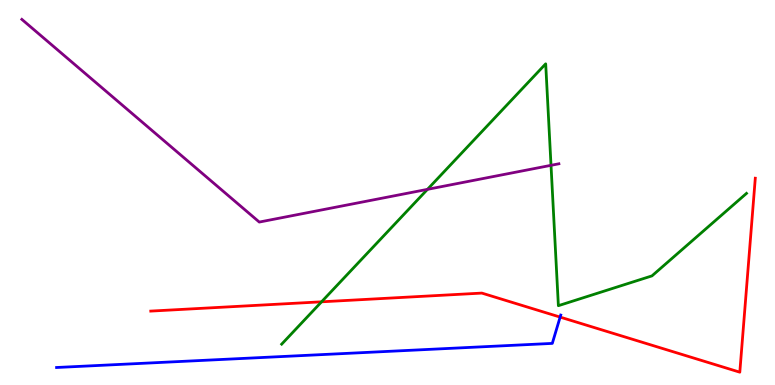[{'lines': ['blue', 'red'], 'intersections': [{'x': 7.23, 'y': 1.76}]}, {'lines': ['green', 'red'], 'intersections': [{'x': 4.15, 'y': 2.16}]}, {'lines': ['purple', 'red'], 'intersections': []}, {'lines': ['blue', 'green'], 'intersections': []}, {'lines': ['blue', 'purple'], 'intersections': []}, {'lines': ['green', 'purple'], 'intersections': [{'x': 5.52, 'y': 5.08}, {'x': 7.11, 'y': 5.71}]}]